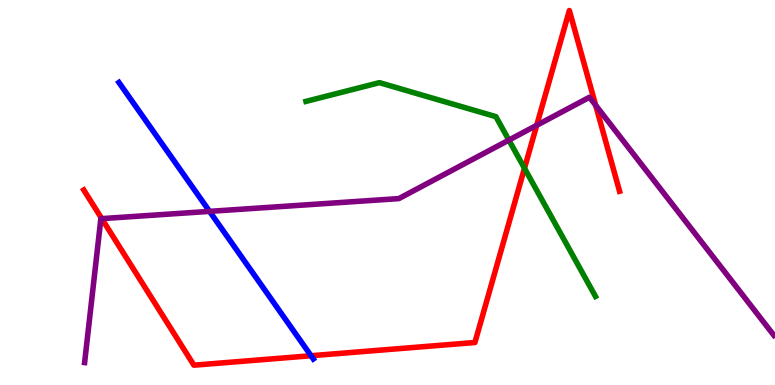[{'lines': ['blue', 'red'], 'intersections': [{'x': 4.01, 'y': 0.76}]}, {'lines': ['green', 'red'], 'intersections': [{'x': 6.77, 'y': 5.63}]}, {'lines': ['purple', 'red'], 'intersections': [{'x': 1.31, 'y': 4.32}, {'x': 6.93, 'y': 6.75}, {'x': 7.69, 'y': 7.27}]}, {'lines': ['blue', 'green'], 'intersections': []}, {'lines': ['blue', 'purple'], 'intersections': [{'x': 2.7, 'y': 4.51}]}, {'lines': ['green', 'purple'], 'intersections': [{'x': 6.57, 'y': 6.36}]}]